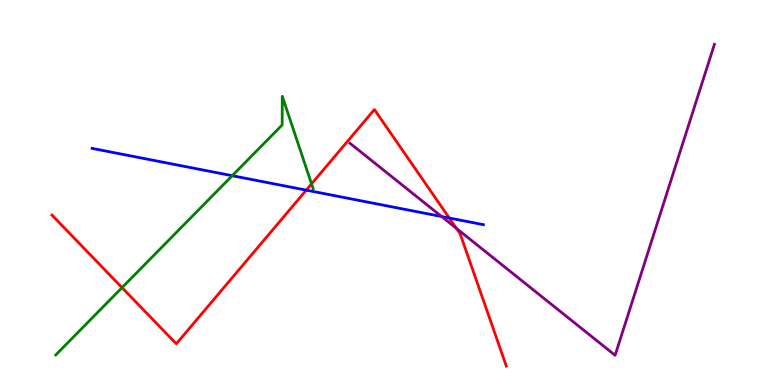[{'lines': ['blue', 'red'], 'intersections': [{'x': 3.95, 'y': 5.06}, {'x': 5.8, 'y': 4.34}]}, {'lines': ['green', 'red'], 'intersections': [{'x': 1.57, 'y': 2.53}, {'x': 4.02, 'y': 5.22}]}, {'lines': ['purple', 'red'], 'intersections': [{'x': 5.89, 'y': 4.07}]}, {'lines': ['blue', 'green'], 'intersections': [{'x': 3.0, 'y': 5.44}]}, {'lines': ['blue', 'purple'], 'intersections': [{'x': 5.7, 'y': 4.38}]}, {'lines': ['green', 'purple'], 'intersections': []}]